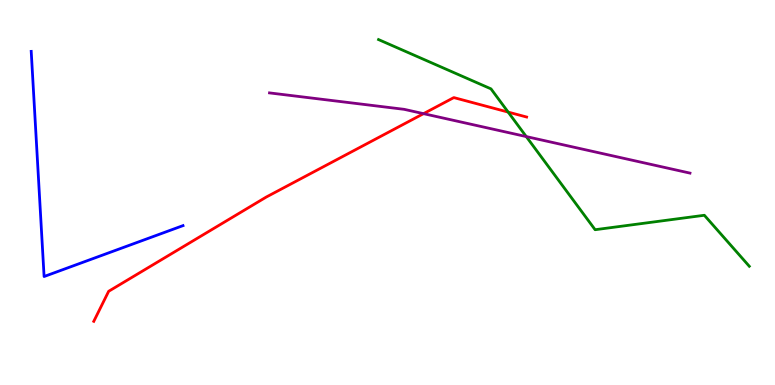[{'lines': ['blue', 'red'], 'intersections': []}, {'lines': ['green', 'red'], 'intersections': [{'x': 6.56, 'y': 7.09}]}, {'lines': ['purple', 'red'], 'intersections': [{'x': 5.46, 'y': 7.05}]}, {'lines': ['blue', 'green'], 'intersections': []}, {'lines': ['blue', 'purple'], 'intersections': []}, {'lines': ['green', 'purple'], 'intersections': [{'x': 6.79, 'y': 6.45}]}]